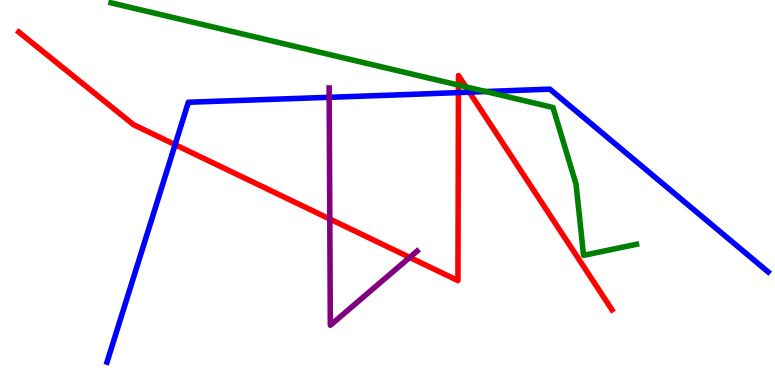[{'lines': ['blue', 'red'], 'intersections': [{'x': 2.26, 'y': 6.24}, {'x': 5.92, 'y': 7.6}, {'x': 6.06, 'y': 7.61}]}, {'lines': ['green', 'red'], 'intersections': [{'x': 5.92, 'y': 7.79}, {'x': 6.01, 'y': 7.74}]}, {'lines': ['purple', 'red'], 'intersections': [{'x': 4.26, 'y': 4.31}, {'x': 5.29, 'y': 3.31}]}, {'lines': ['blue', 'green'], 'intersections': [{'x': 6.27, 'y': 7.62}]}, {'lines': ['blue', 'purple'], 'intersections': [{'x': 4.25, 'y': 7.47}]}, {'lines': ['green', 'purple'], 'intersections': []}]